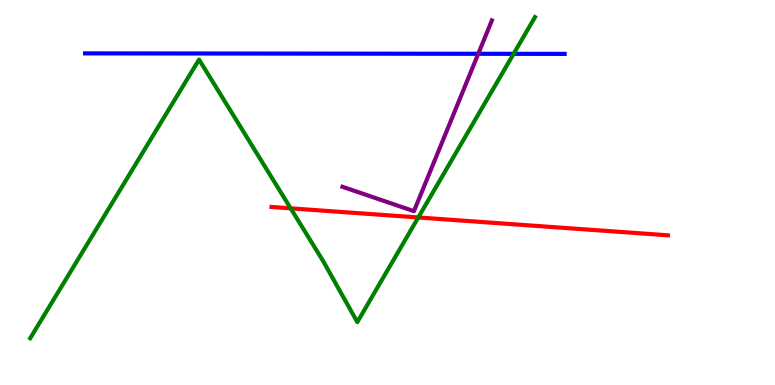[{'lines': ['blue', 'red'], 'intersections': []}, {'lines': ['green', 'red'], 'intersections': [{'x': 3.75, 'y': 4.59}, {'x': 5.4, 'y': 4.35}]}, {'lines': ['purple', 'red'], 'intersections': []}, {'lines': ['blue', 'green'], 'intersections': [{'x': 6.63, 'y': 8.6}]}, {'lines': ['blue', 'purple'], 'intersections': [{'x': 6.17, 'y': 8.6}]}, {'lines': ['green', 'purple'], 'intersections': []}]